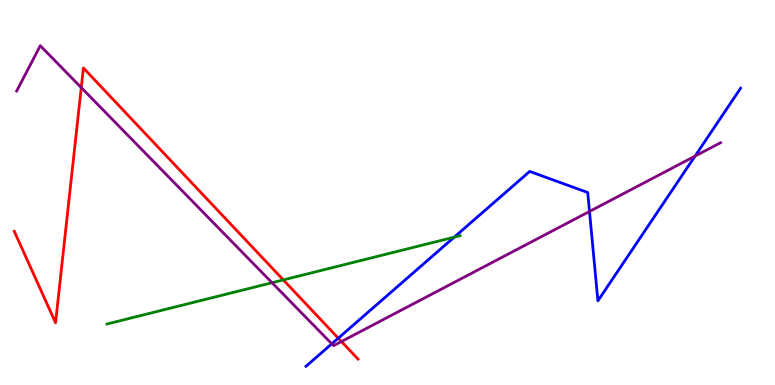[{'lines': ['blue', 'red'], 'intersections': [{'x': 4.36, 'y': 1.22}]}, {'lines': ['green', 'red'], 'intersections': [{'x': 3.66, 'y': 2.73}]}, {'lines': ['purple', 'red'], 'intersections': [{'x': 1.05, 'y': 7.72}, {'x': 4.41, 'y': 1.13}]}, {'lines': ['blue', 'green'], 'intersections': [{'x': 5.86, 'y': 3.84}]}, {'lines': ['blue', 'purple'], 'intersections': [{'x': 4.28, 'y': 1.07}, {'x': 7.61, 'y': 4.51}, {'x': 8.97, 'y': 5.94}]}, {'lines': ['green', 'purple'], 'intersections': [{'x': 3.51, 'y': 2.66}]}]